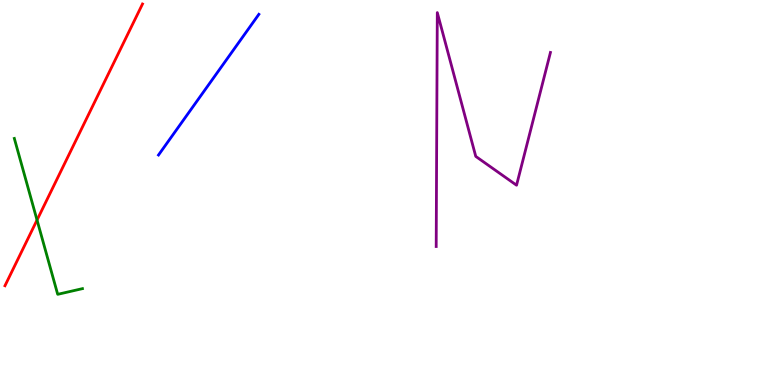[{'lines': ['blue', 'red'], 'intersections': []}, {'lines': ['green', 'red'], 'intersections': [{'x': 0.478, 'y': 4.28}]}, {'lines': ['purple', 'red'], 'intersections': []}, {'lines': ['blue', 'green'], 'intersections': []}, {'lines': ['blue', 'purple'], 'intersections': []}, {'lines': ['green', 'purple'], 'intersections': []}]